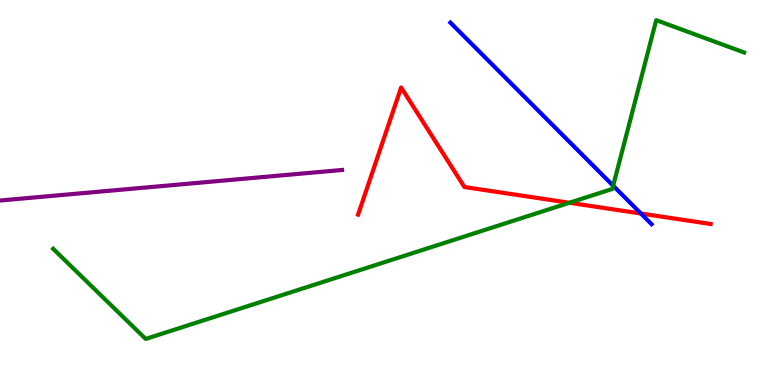[{'lines': ['blue', 'red'], 'intersections': [{'x': 8.27, 'y': 4.45}]}, {'lines': ['green', 'red'], 'intersections': [{'x': 7.35, 'y': 4.73}]}, {'lines': ['purple', 'red'], 'intersections': []}, {'lines': ['blue', 'green'], 'intersections': [{'x': 7.91, 'y': 5.18}]}, {'lines': ['blue', 'purple'], 'intersections': []}, {'lines': ['green', 'purple'], 'intersections': []}]